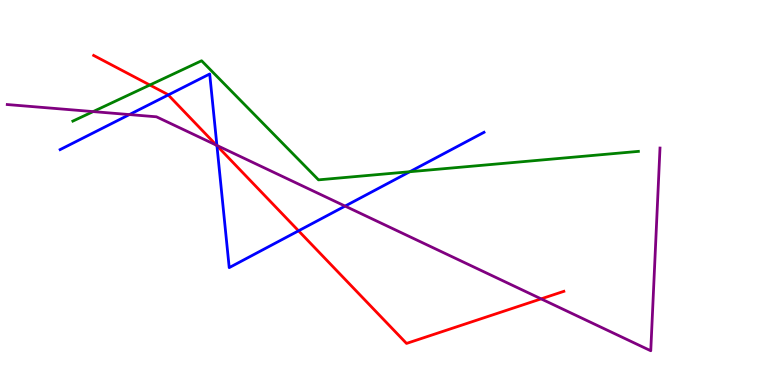[{'lines': ['blue', 'red'], 'intersections': [{'x': 2.17, 'y': 7.53}, {'x': 2.8, 'y': 6.22}, {'x': 3.85, 'y': 4.0}]}, {'lines': ['green', 'red'], 'intersections': [{'x': 1.93, 'y': 7.79}]}, {'lines': ['purple', 'red'], 'intersections': [{'x': 2.79, 'y': 6.23}, {'x': 6.98, 'y': 2.24}]}, {'lines': ['blue', 'green'], 'intersections': [{'x': 5.29, 'y': 5.54}]}, {'lines': ['blue', 'purple'], 'intersections': [{'x': 1.67, 'y': 7.02}, {'x': 2.8, 'y': 6.22}, {'x': 4.45, 'y': 4.65}]}, {'lines': ['green', 'purple'], 'intersections': [{'x': 1.2, 'y': 7.1}]}]